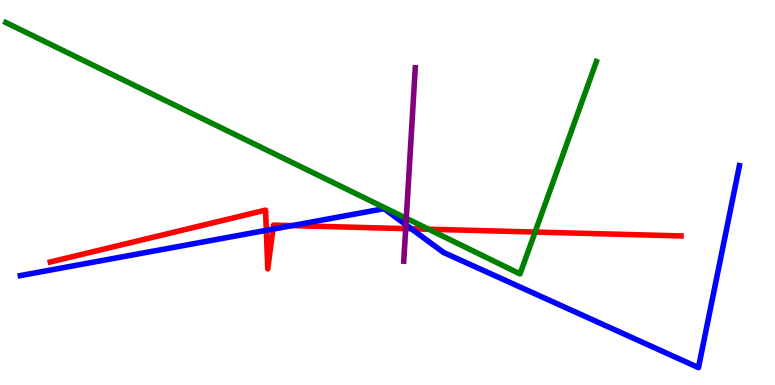[{'lines': ['blue', 'red'], 'intersections': [{'x': 3.44, 'y': 4.02}, {'x': 3.52, 'y': 4.05}, {'x': 3.77, 'y': 4.14}, {'x': 5.31, 'y': 4.06}]}, {'lines': ['green', 'red'], 'intersections': [{'x': 5.53, 'y': 4.05}, {'x': 6.9, 'y': 3.97}]}, {'lines': ['purple', 'red'], 'intersections': [{'x': 5.23, 'y': 4.06}]}, {'lines': ['blue', 'green'], 'intersections': []}, {'lines': ['blue', 'purple'], 'intersections': [{'x': 5.24, 'y': 4.16}]}, {'lines': ['green', 'purple'], 'intersections': [{'x': 5.24, 'y': 4.33}]}]